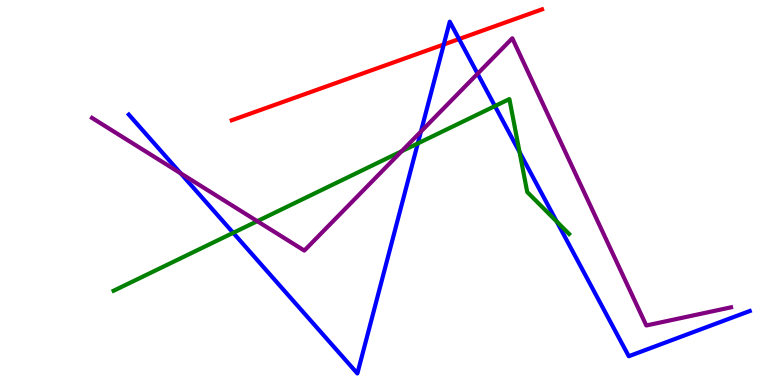[{'lines': ['blue', 'red'], 'intersections': [{'x': 5.73, 'y': 8.84}, {'x': 5.92, 'y': 8.99}]}, {'lines': ['green', 'red'], 'intersections': []}, {'lines': ['purple', 'red'], 'intersections': []}, {'lines': ['blue', 'green'], 'intersections': [{'x': 3.01, 'y': 3.95}, {'x': 5.39, 'y': 6.27}, {'x': 6.39, 'y': 7.24}, {'x': 6.7, 'y': 6.05}, {'x': 7.18, 'y': 4.24}]}, {'lines': ['blue', 'purple'], 'intersections': [{'x': 2.33, 'y': 5.5}, {'x': 5.43, 'y': 6.58}, {'x': 6.16, 'y': 8.09}]}, {'lines': ['green', 'purple'], 'intersections': [{'x': 3.32, 'y': 4.26}, {'x': 5.18, 'y': 6.07}]}]